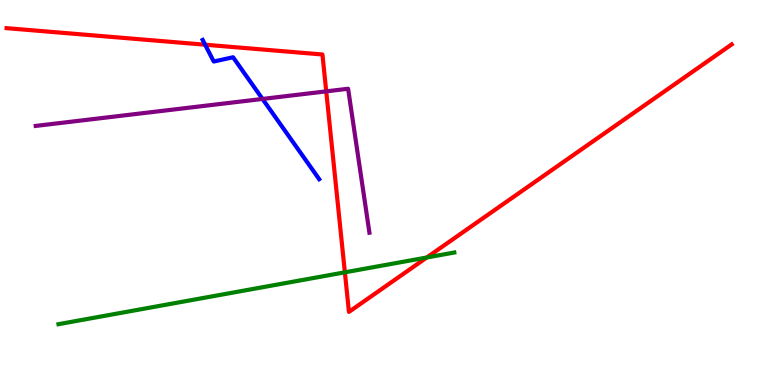[{'lines': ['blue', 'red'], 'intersections': [{'x': 2.65, 'y': 8.84}]}, {'lines': ['green', 'red'], 'intersections': [{'x': 4.45, 'y': 2.93}, {'x': 5.51, 'y': 3.31}]}, {'lines': ['purple', 'red'], 'intersections': [{'x': 4.21, 'y': 7.63}]}, {'lines': ['blue', 'green'], 'intersections': []}, {'lines': ['blue', 'purple'], 'intersections': [{'x': 3.39, 'y': 7.43}]}, {'lines': ['green', 'purple'], 'intersections': []}]